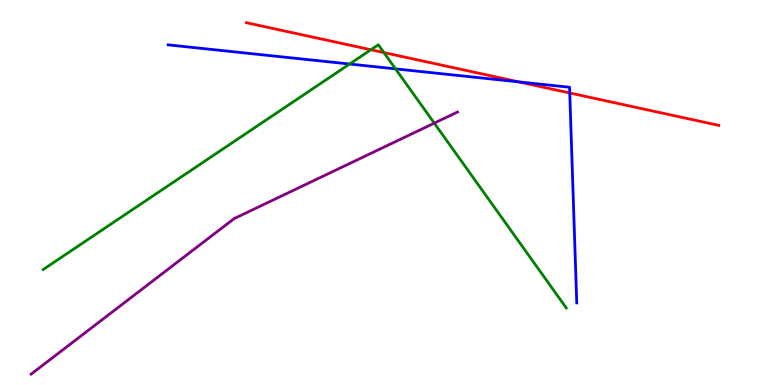[{'lines': ['blue', 'red'], 'intersections': [{'x': 6.69, 'y': 7.87}, {'x': 7.35, 'y': 7.59}]}, {'lines': ['green', 'red'], 'intersections': [{'x': 4.79, 'y': 8.71}, {'x': 4.95, 'y': 8.63}]}, {'lines': ['purple', 'red'], 'intersections': []}, {'lines': ['blue', 'green'], 'intersections': [{'x': 4.51, 'y': 8.34}, {'x': 5.1, 'y': 8.21}]}, {'lines': ['blue', 'purple'], 'intersections': []}, {'lines': ['green', 'purple'], 'intersections': [{'x': 5.6, 'y': 6.8}]}]